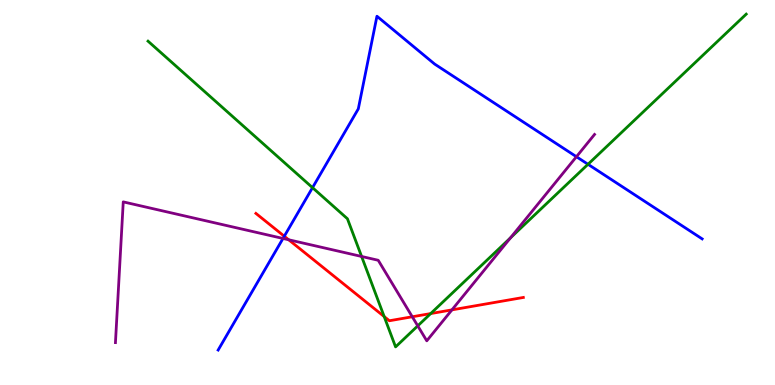[{'lines': ['blue', 'red'], 'intersections': [{'x': 3.67, 'y': 3.86}]}, {'lines': ['green', 'red'], 'intersections': [{'x': 4.96, 'y': 1.78}, {'x': 5.56, 'y': 1.86}]}, {'lines': ['purple', 'red'], 'intersections': [{'x': 3.72, 'y': 3.77}, {'x': 5.32, 'y': 1.77}, {'x': 5.83, 'y': 1.95}]}, {'lines': ['blue', 'green'], 'intersections': [{'x': 4.03, 'y': 5.13}, {'x': 7.59, 'y': 5.73}]}, {'lines': ['blue', 'purple'], 'intersections': [{'x': 3.65, 'y': 3.81}, {'x': 7.44, 'y': 5.93}]}, {'lines': ['green', 'purple'], 'intersections': [{'x': 4.67, 'y': 3.34}, {'x': 5.39, 'y': 1.54}, {'x': 6.59, 'y': 3.82}]}]